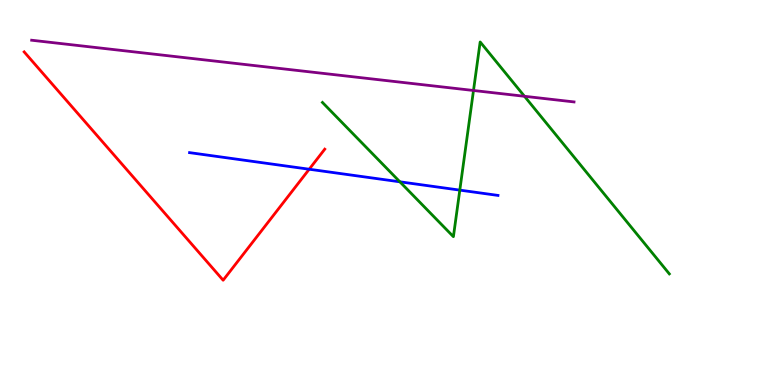[{'lines': ['blue', 'red'], 'intersections': [{'x': 3.99, 'y': 5.6}]}, {'lines': ['green', 'red'], 'intersections': []}, {'lines': ['purple', 'red'], 'intersections': []}, {'lines': ['blue', 'green'], 'intersections': [{'x': 5.16, 'y': 5.28}, {'x': 5.93, 'y': 5.06}]}, {'lines': ['blue', 'purple'], 'intersections': []}, {'lines': ['green', 'purple'], 'intersections': [{'x': 6.11, 'y': 7.65}, {'x': 6.77, 'y': 7.5}]}]